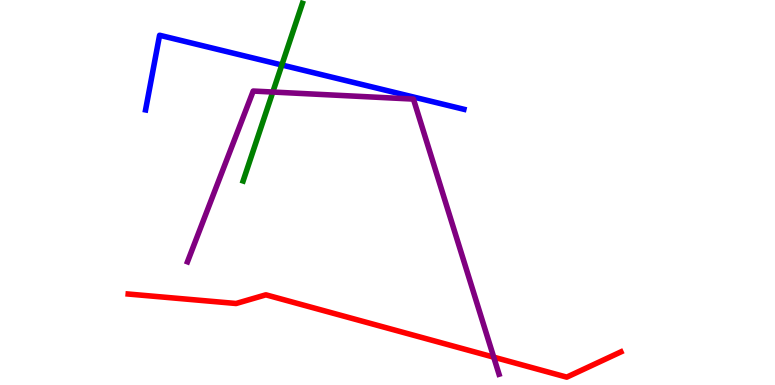[{'lines': ['blue', 'red'], 'intersections': []}, {'lines': ['green', 'red'], 'intersections': []}, {'lines': ['purple', 'red'], 'intersections': [{'x': 6.37, 'y': 0.723}]}, {'lines': ['blue', 'green'], 'intersections': [{'x': 3.64, 'y': 8.31}]}, {'lines': ['blue', 'purple'], 'intersections': []}, {'lines': ['green', 'purple'], 'intersections': [{'x': 3.52, 'y': 7.61}]}]